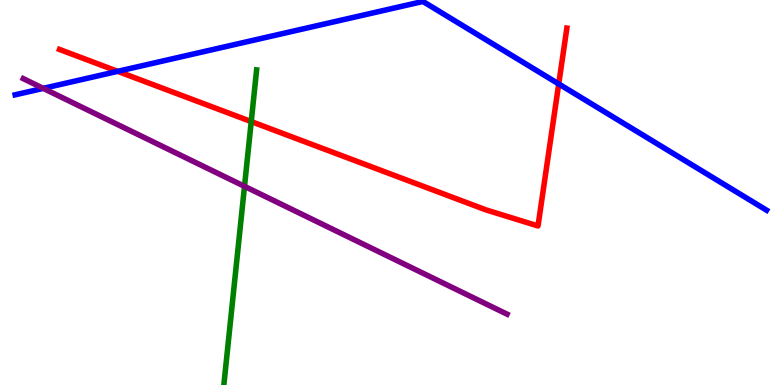[{'lines': ['blue', 'red'], 'intersections': [{'x': 1.52, 'y': 8.15}, {'x': 7.21, 'y': 7.82}]}, {'lines': ['green', 'red'], 'intersections': [{'x': 3.24, 'y': 6.84}]}, {'lines': ['purple', 'red'], 'intersections': []}, {'lines': ['blue', 'green'], 'intersections': []}, {'lines': ['blue', 'purple'], 'intersections': [{'x': 0.558, 'y': 7.7}]}, {'lines': ['green', 'purple'], 'intersections': [{'x': 3.15, 'y': 5.16}]}]